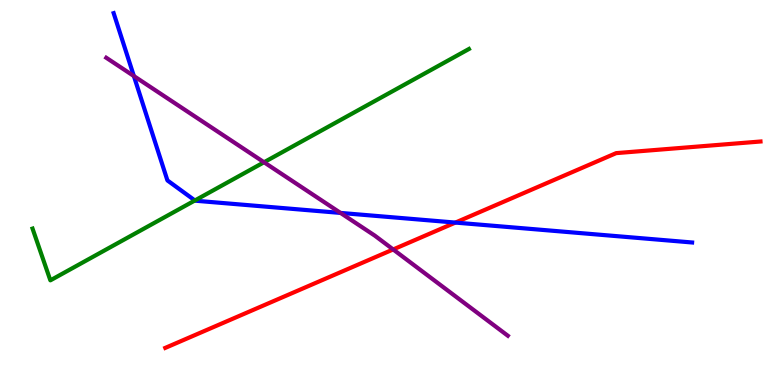[{'lines': ['blue', 'red'], 'intersections': [{'x': 5.88, 'y': 4.22}]}, {'lines': ['green', 'red'], 'intersections': []}, {'lines': ['purple', 'red'], 'intersections': [{'x': 5.07, 'y': 3.52}]}, {'lines': ['blue', 'green'], 'intersections': [{'x': 2.51, 'y': 4.79}]}, {'lines': ['blue', 'purple'], 'intersections': [{'x': 1.73, 'y': 8.02}, {'x': 4.39, 'y': 4.47}]}, {'lines': ['green', 'purple'], 'intersections': [{'x': 3.41, 'y': 5.79}]}]